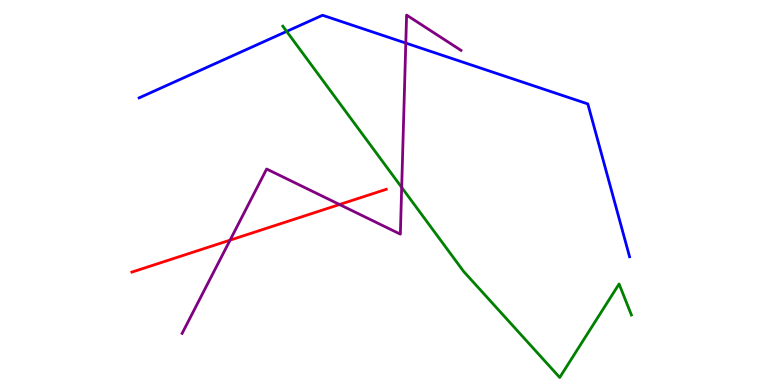[{'lines': ['blue', 'red'], 'intersections': []}, {'lines': ['green', 'red'], 'intersections': []}, {'lines': ['purple', 'red'], 'intersections': [{'x': 2.97, 'y': 3.76}, {'x': 4.38, 'y': 4.69}]}, {'lines': ['blue', 'green'], 'intersections': [{'x': 3.7, 'y': 9.18}]}, {'lines': ['blue', 'purple'], 'intersections': [{'x': 5.24, 'y': 8.88}]}, {'lines': ['green', 'purple'], 'intersections': [{'x': 5.18, 'y': 5.13}]}]